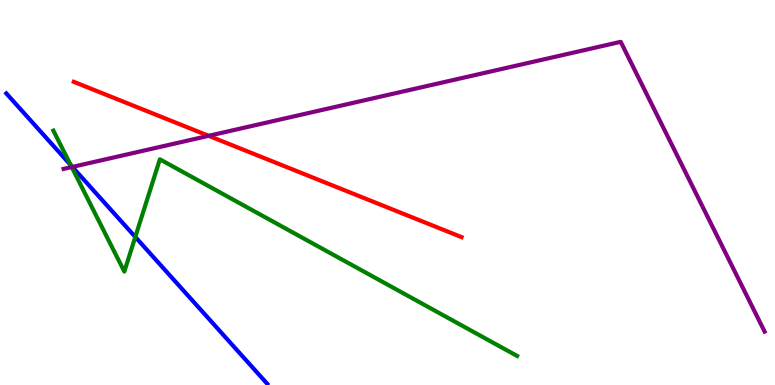[{'lines': ['blue', 'red'], 'intersections': []}, {'lines': ['green', 'red'], 'intersections': []}, {'lines': ['purple', 'red'], 'intersections': [{'x': 2.69, 'y': 6.47}]}, {'lines': ['blue', 'green'], 'intersections': [{'x': 0.912, 'y': 5.71}, {'x': 1.75, 'y': 3.85}]}, {'lines': ['blue', 'purple'], 'intersections': [{'x': 0.934, 'y': 5.66}]}, {'lines': ['green', 'purple'], 'intersections': [{'x': 0.925, 'y': 5.66}]}]